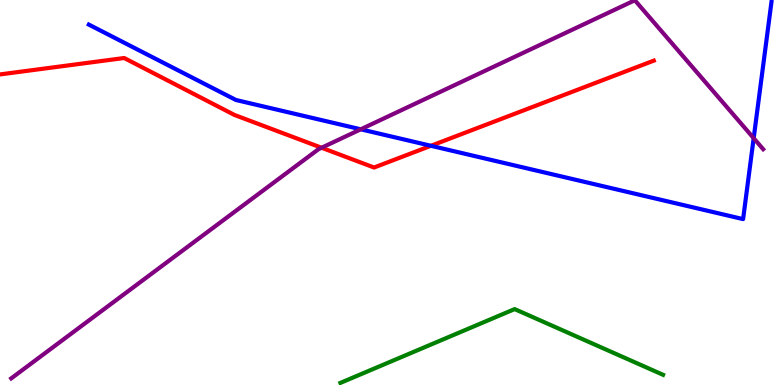[{'lines': ['blue', 'red'], 'intersections': [{'x': 5.56, 'y': 6.21}]}, {'lines': ['green', 'red'], 'intersections': []}, {'lines': ['purple', 'red'], 'intersections': [{'x': 4.15, 'y': 6.16}]}, {'lines': ['blue', 'green'], 'intersections': []}, {'lines': ['blue', 'purple'], 'intersections': [{'x': 4.65, 'y': 6.64}, {'x': 9.72, 'y': 6.41}]}, {'lines': ['green', 'purple'], 'intersections': []}]